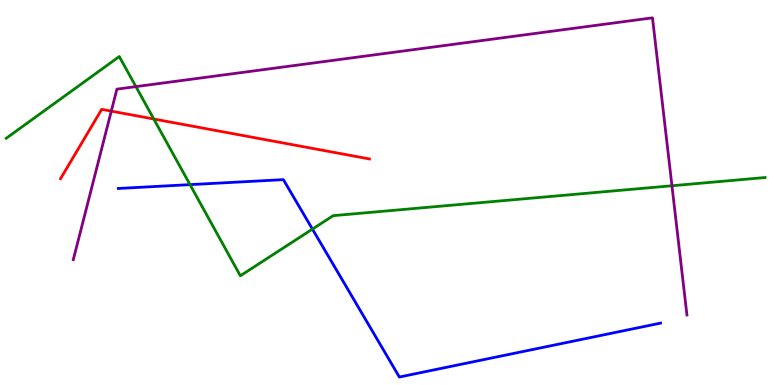[{'lines': ['blue', 'red'], 'intersections': []}, {'lines': ['green', 'red'], 'intersections': [{'x': 1.98, 'y': 6.91}]}, {'lines': ['purple', 'red'], 'intersections': [{'x': 1.44, 'y': 7.11}]}, {'lines': ['blue', 'green'], 'intersections': [{'x': 2.45, 'y': 5.2}, {'x': 4.03, 'y': 4.05}]}, {'lines': ['blue', 'purple'], 'intersections': []}, {'lines': ['green', 'purple'], 'intersections': [{'x': 1.75, 'y': 7.75}, {'x': 8.67, 'y': 5.18}]}]